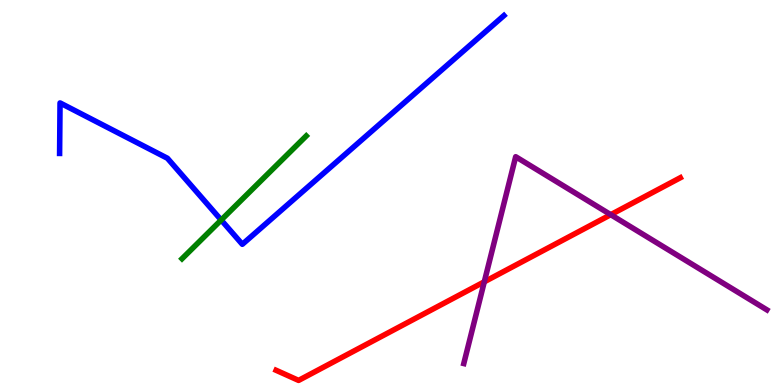[{'lines': ['blue', 'red'], 'intersections': []}, {'lines': ['green', 'red'], 'intersections': []}, {'lines': ['purple', 'red'], 'intersections': [{'x': 6.25, 'y': 2.68}, {'x': 7.88, 'y': 4.42}]}, {'lines': ['blue', 'green'], 'intersections': [{'x': 2.85, 'y': 4.29}]}, {'lines': ['blue', 'purple'], 'intersections': []}, {'lines': ['green', 'purple'], 'intersections': []}]